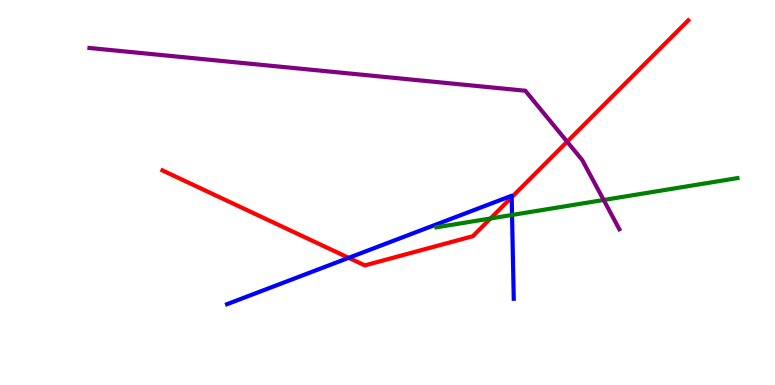[{'lines': ['blue', 'red'], 'intersections': [{'x': 4.5, 'y': 3.3}, {'x': 6.6, 'y': 4.88}]}, {'lines': ['green', 'red'], 'intersections': [{'x': 6.33, 'y': 4.33}]}, {'lines': ['purple', 'red'], 'intersections': [{'x': 7.32, 'y': 6.32}]}, {'lines': ['blue', 'green'], 'intersections': [{'x': 6.61, 'y': 4.42}]}, {'lines': ['blue', 'purple'], 'intersections': []}, {'lines': ['green', 'purple'], 'intersections': [{'x': 7.79, 'y': 4.81}]}]